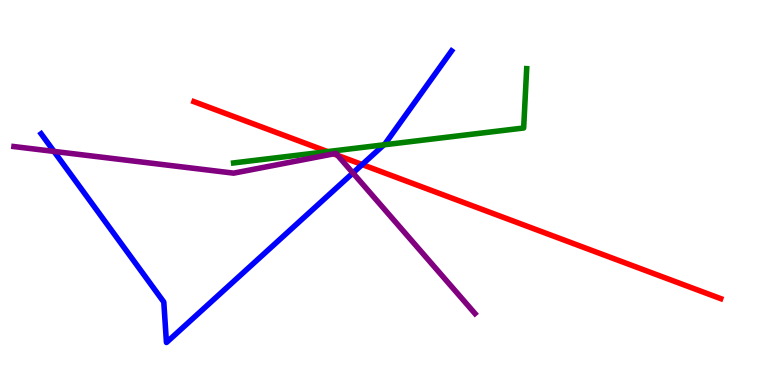[{'lines': ['blue', 'red'], 'intersections': [{'x': 4.67, 'y': 5.73}]}, {'lines': ['green', 'red'], 'intersections': [{'x': 4.23, 'y': 6.06}]}, {'lines': ['purple', 'red'], 'intersections': [{'x': 4.3, 'y': 6.0}, {'x': 4.36, 'y': 5.96}]}, {'lines': ['blue', 'green'], 'intersections': [{'x': 4.95, 'y': 6.24}]}, {'lines': ['blue', 'purple'], 'intersections': [{'x': 0.697, 'y': 6.07}, {'x': 4.55, 'y': 5.51}]}, {'lines': ['green', 'purple'], 'intersections': []}]